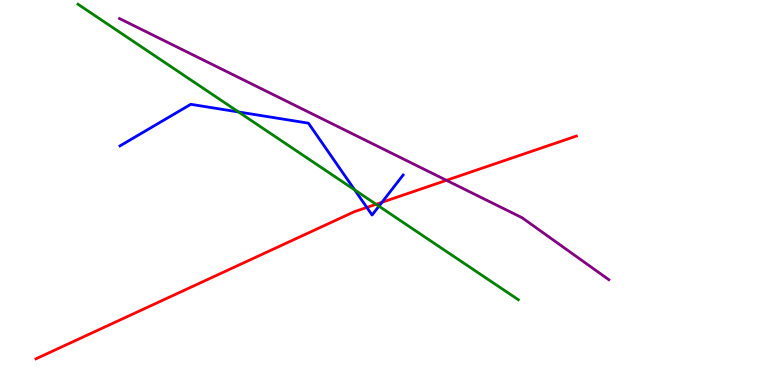[{'lines': ['blue', 'red'], 'intersections': [{'x': 4.73, 'y': 4.61}, {'x': 4.93, 'y': 4.75}]}, {'lines': ['green', 'red'], 'intersections': [{'x': 4.85, 'y': 4.69}]}, {'lines': ['purple', 'red'], 'intersections': [{'x': 5.76, 'y': 5.32}]}, {'lines': ['blue', 'green'], 'intersections': [{'x': 3.08, 'y': 7.09}, {'x': 4.58, 'y': 5.07}, {'x': 4.89, 'y': 4.64}]}, {'lines': ['blue', 'purple'], 'intersections': []}, {'lines': ['green', 'purple'], 'intersections': []}]